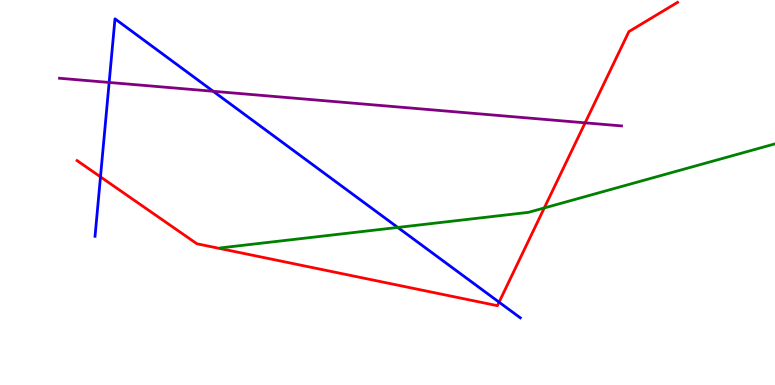[{'lines': ['blue', 'red'], 'intersections': [{'x': 1.3, 'y': 5.41}, {'x': 6.44, 'y': 2.15}]}, {'lines': ['green', 'red'], 'intersections': [{'x': 7.02, 'y': 4.6}]}, {'lines': ['purple', 'red'], 'intersections': [{'x': 7.55, 'y': 6.81}]}, {'lines': ['blue', 'green'], 'intersections': [{'x': 5.13, 'y': 4.09}]}, {'lines': ['blue', 'purple'], 'intersections': [{'x': 1.41, 'y': 7.86}, {'x': 2.75, 'y': 7.63}]}, {'lines': ['green', 'purple'], 'intersections': []}]